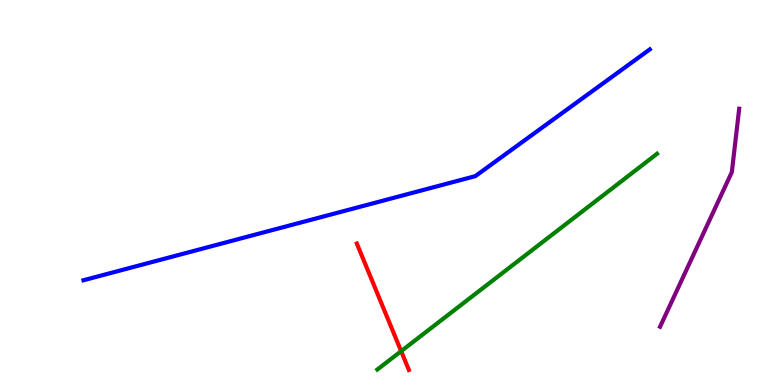[{'lines': ['blue', 'red'], 'intersections': []}, {'lines': ['green', 'red'], 'intersections': [{'x': 5.18, 'y': 0.879}]}, {'lines': ['purple', 'red'], 'intersections': []}, {'lines': ['blue', 'green'], 'intersections': []}, {'lines': ['blue', 'purple'], 'intersections': []}, {'lines': ['green', 'purple'], 'intersections': []}]